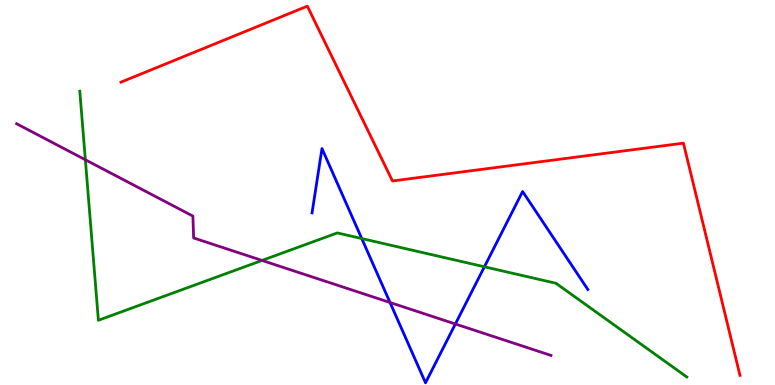[{'lines': ['blue', 'red'], 'intersections': []}, {'lines': ['green', 'red'], 'intersections': []}, {'lines': ['purple', 'red'], 'intersections': []}, {'lines': ['blue', 'green'], 'intersections': [{'x': 4.67, 'y': 3.8}, {'x': 6.25, 'y': 3.07}]}, {'lines': ['blue', 'purple'], 'intersections': [{'x': 5.03, 'y': 2.14}, {'x': 5.88, 'y': 1.58}]}, {'lines': ['green', 'purple'], 'intersections': [{'x': 1.1, 'y': 5.85}, {'x': 3.38, 'y': 3.24}]}]